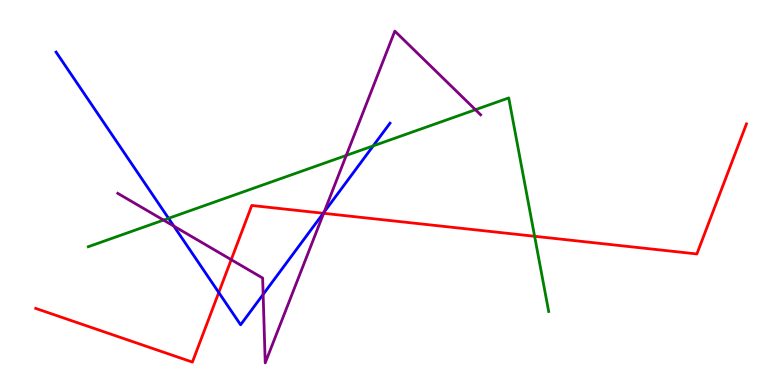[{'lines': ['blue', 'red'], 'intersections': [{'x': 2.82, 'y': 2.4}, {'x': 4.17, 'y': 4.46}]}, {'lines': ['green', 'red'], 'intersections': [{'x': 6.9, 'y': 3.86}]}, {'lines': ['purple', 'red'], 'intersections': [{'x': 2.98, 'y': 3.26}, {'x': 4.18, 'y': 4.46}]}, {'lines': ['blue', 'green'], 'intersections': [{'x': 2.17, 'y': 4.33}, {'x': 4.82, 'y': 6.21}]}, {'lines': ['blue', 'purple'], 'intersections': [{'x': 2.24, 'y': 4.13}, {'x': 3.4, 'y': 2.35}, {'x': 4.18, 'y': 4.49}]}, {'lines': ['green', 'purple'], 'intersections': [{'x': 2.11, 'y': 4.28}, {'x': 4.47, 'y': 5.96}, {'x': 6.13, 'y': 7.15}]}]